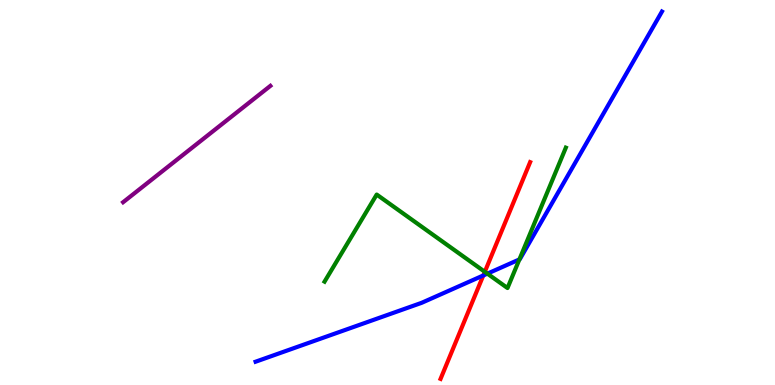[{'lines': ['blue', 'red'], 'intersections': [{'x': 6.24, 'y': 2.85}]}, {'lines': ['green', 'red'], 'intersections': [{'x': 6.26, 'y': 2.94}]}, {'lines': ['purple', 'red'], 'intersections': []}, {'lines': ['blue', 'green'], 'intersections': [{'x': 6.29, 'y': 2.89}, {'x': 6.7, 'y': 3.26}]}, {'lines': ['blue', 'purple'], 'intersections': []}, {'lines': ['green', 'purple'], 'intersections': []}]